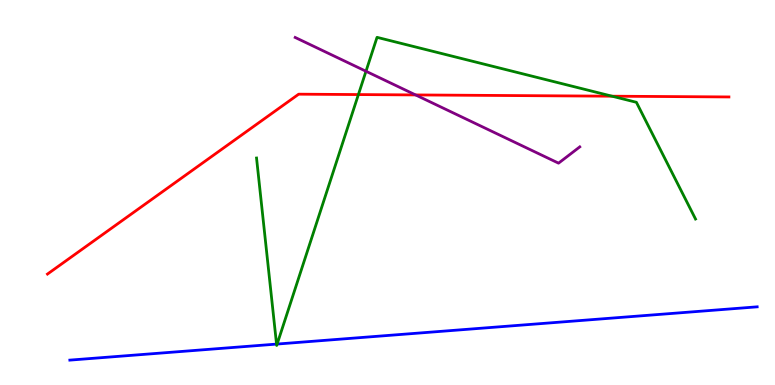[{'lines': ['blue', 'red'], 'intersections': []}, {'lines': ['green', 'red'], 'intersections': [{'x': 4.62, 'y': 7.54}, {'x': 7.9, 'y': 7.5}]}, {'lines': ['purple', 'red'], 'intersections': [{'x': 5.36, 'y': 7.53}]}, {'lines': ['blue', 'green'], 'intersections': [{'x': 3.57, 'y': 1.06}, {'x': 3.58, 'y': 1.06}]}, {'lines': ['blue', 'purple'], 'intersections': []}, {'lines': ['green', 'purple'], 'intersections': [{'x': 4.72, 'y': 8.15}]}]